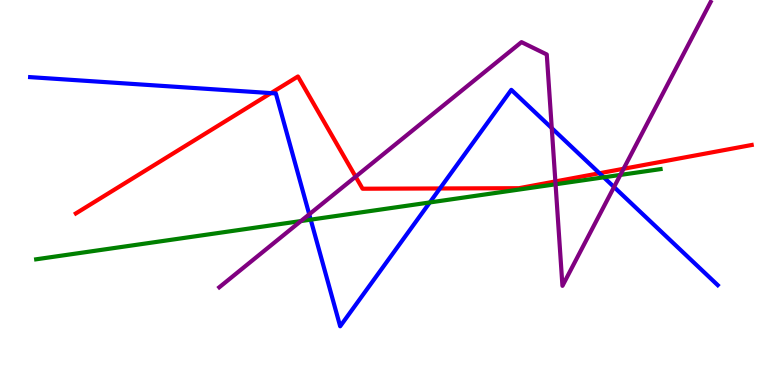[{'lines': ['blue', 'red'], 'intersections': [{'x': 3.5, 'y': 7.58}, {'x': 5.68, 'y': 5.1}, {'x': 7.74, 'y': 5.5}]}, {'lines': ['green', 'red'], 'intersections': []}, {'lines': ['purple', 'red'], 'intersections': [{'x': 4.59, 'y': 5.41}, {'x': 7.17, 'y': 5.29}, {'x': 8.05, 'y': 5.62}]}, {'lines': ['blue', 'green'], 'intersections': [{'x': 4.01, 'y': 4.29}, {'x': 5.55, 'y': 4.74}, {'x': 7.79, 'y': 5.39}]}, {'lines': ['blue', 'purple'], 'intersections': [{'x': 3.99, 'y': 4.43}, {'x': 7.12, 'y': 6.67}, {'x': 7.92, 'y': 5.14}]}, {'lines': ['green', 'purple'], 'intersections': [{'x': 3.88, 'y': 4.26}, {'x': 7.17, 'y': 5.21}, {'x': 8.0, 'y': 5.46}]}]